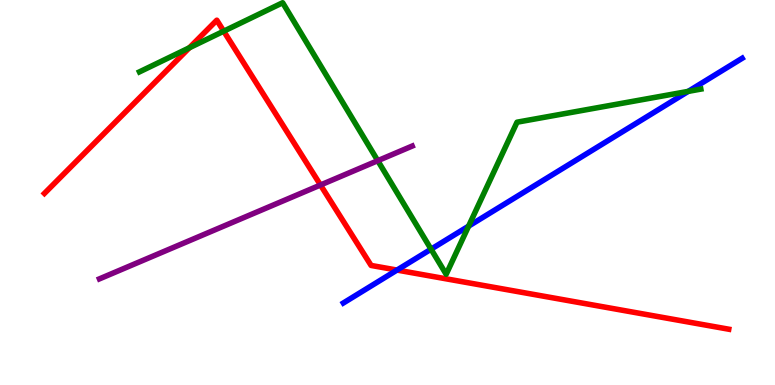[{'lines': ['blue', 'red'], 'intersections': [{'x': 5.12, 'y': 2.99}]}, {'lines': ['green', 'red'], 'intersections': [{'x': 2.44, 'y': 8.76}, {'x': 2.89, 'y': 9.19}]}, {'lines': ['purple', 'red'], 'intersections': [{'x': 4.14, 'y': 5.19}]}, {'lines': ['blue', 'green'], 'intersections': [{'x': 5.56, 'y': 3.53}, {'x': 6.05, 'y': 4.13}, {'x': 8.88, 'y': 7.63}]}, {'lines': ['blue', 'purple'], 'intersections': []}, {'lines': ['green', 'purple'], 'intersections': [{'x': 4.87, 'y': 5.83}]}]